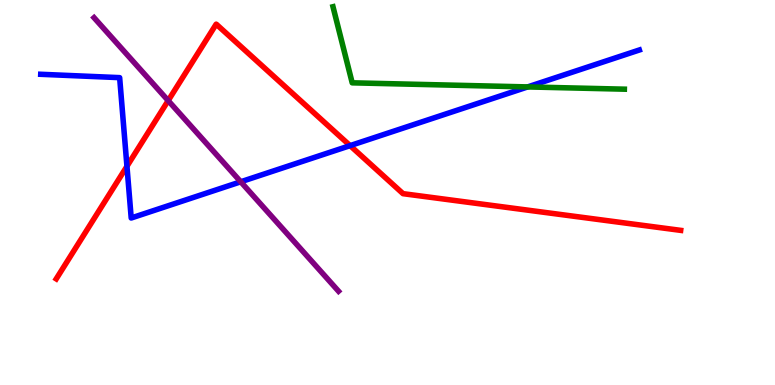[{'lines': ['blue', 'red'], 'intersections': [{'x': 1.64, 'y': 5.68}, {'x': 4.52, 'y': 6.22}]}, {'lines': ['green', 'red'], 'intersections': []}, {'lines': ['purple', 'red'], 'intersections': [{'x': 2.17, 'y': 7.39}]}, {'lines': ['blue', 'green'], 'intersections': [{'x': 6.81, 'y': 7.74}]}, {'lines': ['blue', 'purple'], 'intersections': [{'x': 3.11, 'y': 5.28}]}, {'lines': ['green', 'purple'], 'intersections': []}]